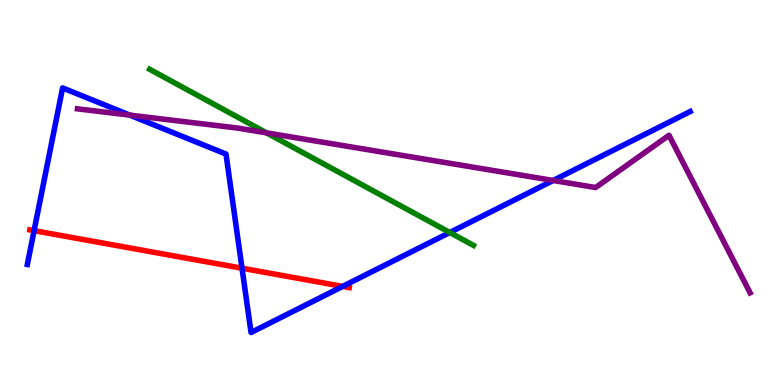[{'lines': ['blue', 'red'], 'intersections': [{'x': 0.44, 'y': 4.01}, {'x': 3.12, 'y': 3.03}, {'x': 4.42, 'y': 2.56}]}, {'lines': ['green', 'red'], 'intersections': []}, {'lines': ['purple', 'red'], 'intersections': []}, {'lines': ['blue', 'green'], 'intersections': [{'x': 5.8, 'y': 3.96}]}, {'lines': ['blue', 'purple'], 'intersections': [{'x': 1.67, 'y': 7.01}, {'x': 7.14, 'y': 5.31}]}, {'lines': ['green', 'purple'], 'intersections': [{'x': 3.44, 'y': 6.55}]}]